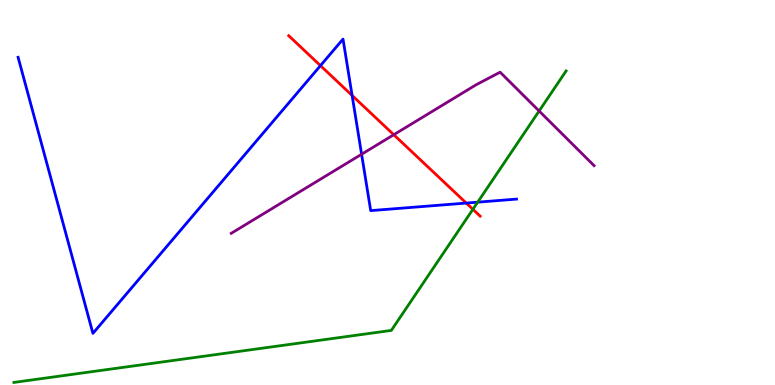[{'lines': ['blue', 'red'], 'intersections': [{'x': 4.14, 'y': 8.3}, {'x': 4.54, 'y': 7.52}, {'x': 6.02, 'y': 4.73}]}, {'lines': ['green', 'red'], 'intersections': [{'x': 6.1, 'y': 4.56}]}, {'lines': ['purple', 'red'], 'intersections': [{'x': 5.08, 'y': 6.5}]}, {'lines': ['blue', 'green'], 'intersections': [{'x': 6.16, 'y': 4.75}]}, {'lines': ['blue', 'purple'], 'intersections': [{'x': 4.67, 'y': 5.99}]}, {'lines': ['green', 'purple'], 'intersections': [{'x': 6.96, 'y': 7.12}]}]